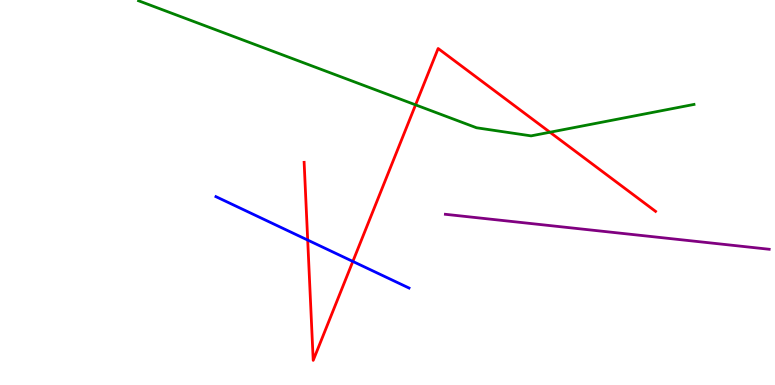[{'lines': ['blue', 'red'], 'intersections': [{'x': 3.97, 'y': 3.76}, {'x': 4.55, 'y': 3.21}]}, {'lines': ['green', 'red'], 'intersections': [{'x': 5.36, 'y': 7.28}, {'x': 7.1, 'y': 6.57}]}, {'lines': ['purple', 'red'], 'intersections': []}, {'lines': ['blue', 'green'], 'intersections': []}, {'lines': ['blue', 'purple'], 'intersections': []}, {'lines': ['green', 'purple'], 'intersections': []}]